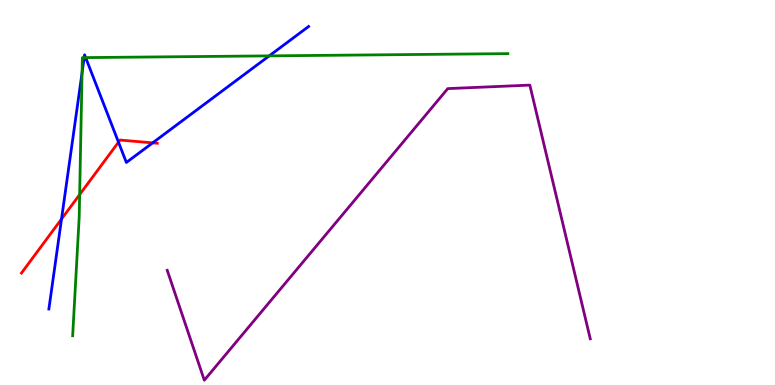[{'lines': ['blue', 'red'], 'intersections': [{'x': 0.794, 'y': 4.31}, {'x': 1.53, 'y': 6.31}, {'x': 1.97, 'y': 6.29}]}, {'lines': ['green', 'red'], 'intersections': [{'x': 1.03, 'y': 4.95}]}, {'lines': ['purple', 'red'], 'intersections': []}, {'lines': ['blue', 'green'], 'intersections': [{'x': 1.06, 'y': 8.11}, {'x': 1.09, 'y': 8.5}, {'x': 1.11, 'y': 8.5}, {'x': 3.47, 'y': 8.55}]}, {'lines': ['blue', 'purple'], 'intersections': []}, {'lines': ['green', 'purple'], 'intersections': []}]